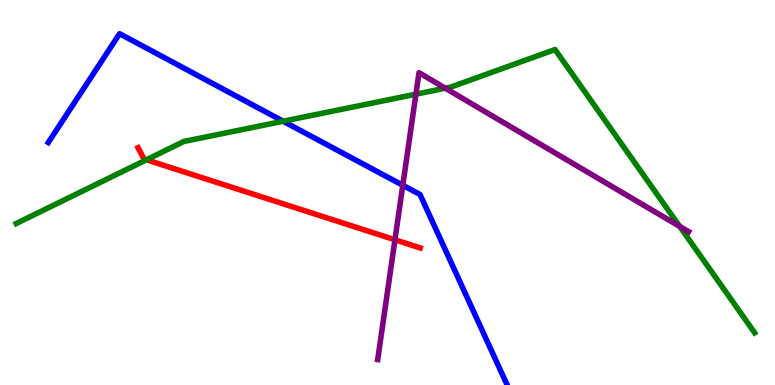[{'lines': ['blue', 'red'], 'intersections': []}, {'lines': ['green', 'red'], 'intersections': [{'x': 1.89, 'y': 5.85}]}, {'lines': ['purple', 'red'], 'intersections': [{'x': 5.1, 'y': 3.77}]}, {'lines': ['blue', 'green'], 'intersections': [{'x': 3.65, 'y': 6.85}]}, {'lines': ['blue', 'purple'], 'intersections': [{'x': 5.2, 'y': 5.19}]}, {'lines': ['green', 'purple'], 'intersections': [{'x': 5.37, 'y': 7.55}, {'x': 5.75, 'y': 7.71}, {'x': 8.77, 'y': 4.12}]}]